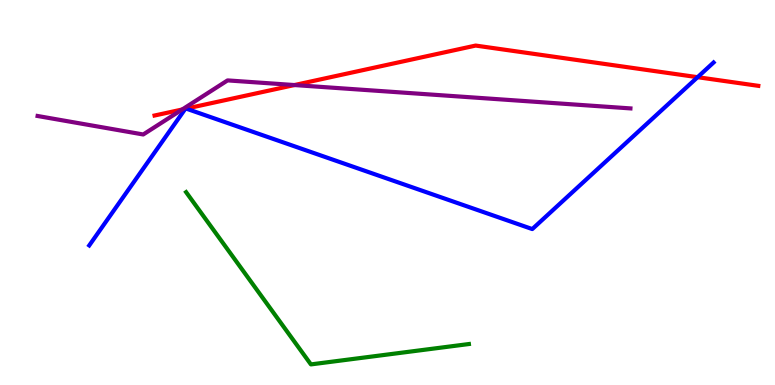[{'lines': ['blue', 'red'], 'intersections': [{'x': 2.39, 'y': 7.17}, {'x': 2.4, 'y': 7.18}, {'x': 9.0, 'y': 8.0}]}, {'lines': ['green', 'red'], 'intersections': []}, {'lines': ['purple', 'red'], 'intersections': [{'x': 2.35, 'y': 7.16}, {'x': 3.8, 'y': 7.79}]}, {'lines': ['blue', 'green'], 'intersections': []}, {'lines': ['blue', 'purple'], 'intersections': []}, {'lines': ['green', 'purple'], 'intersections': []}]